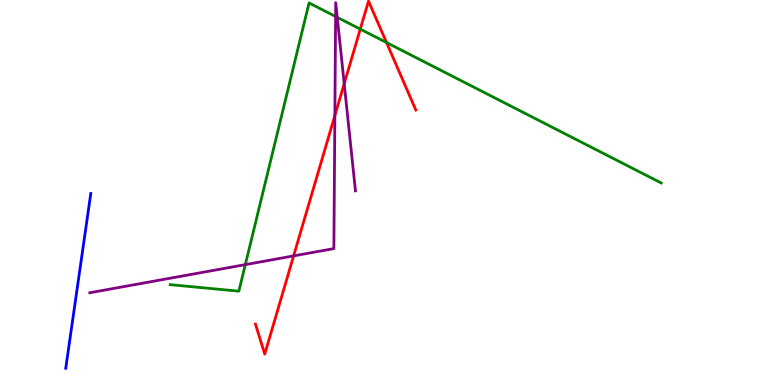[{'lines': ['blue', 'red'], 'intersections': []}, {'lines': ['green', 'red'], 'intersections': [{'x': 4.65, 'y': 9.24}, {'x': 4.99, 'y': 8.9}]}, {'lines': ['purple', 'red'], 'intersections': [{'x': 3.79, 'y': 3.35}, {'x': 4.32, 'y': 7.0}, {'x': 4.44, 'y': 7.83}]}, {'lines': ['blue', 'green'], 'intersections': []}, {'lines': ['blue', 'purple'], 'intersections': []}, {'lines': ['green', 'purple'], 'intersections': [{'x': 3.17, 'y': 3.13}, {'x': 4.33, 'y': 9.57}, {'x': 4.35, 'y': 9.55}]}]